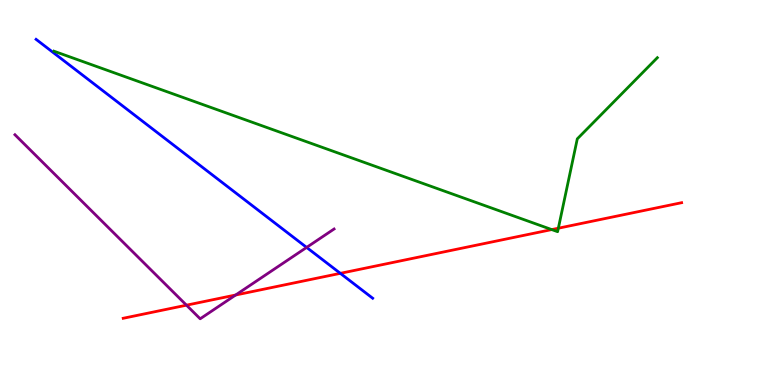[{'lines': ['blue', 'red'], 'intersections': [{'x': 4.39, 'y': 2.9}]}, {'lines': ['green', 'red'], 'intersections': [{'x': 7.12, 'y': 4.04}, {'x': 7.2, 'y': 4.07}]}, {'lines': ['purple', 'red'], 'intersections': [{'x': 2.41, 'y': 2.07}, {'x': 3.04, 'y': 2.34}]}, {'lines': ['blue', 'green'], 'intersections': []}, {'lines': ['blue', 'purple'], 'intersections': [{'x': 3.96, 'y': 3.57}]}, {'lines': ['green', 'purple'], 'intersections': []}]